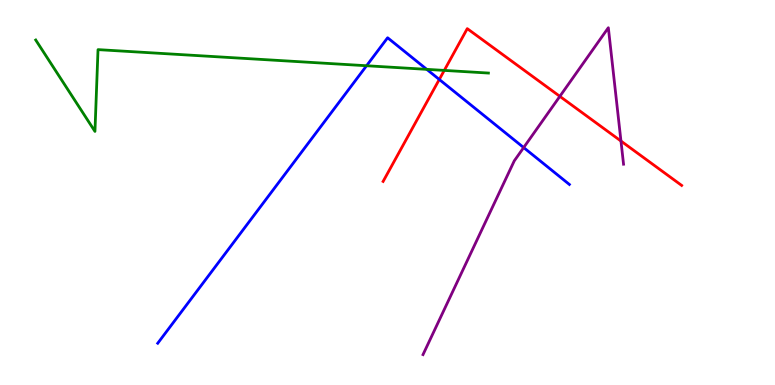[{'lines': ['blue', 'red'], 'intersections': [{'x': 5.67, 'y': 7.94}]}, {'lines': ['green', 'red'], 'intersections': [{'x': 5.73, 'y': 8.17}]}, {'lines': ['purple', 'red'], 'intersections': [{'x': 7.22, 'y': 7.5}, {'x': 8.01, 'y': 6.34}]}, {'lines': ['blue', 'green'], 'intersections': [{'x': 4.73, 'y': 8.29}, {'x': 5.51, 'y': 8.2}]}, {'lines': ['blue', 'purple'], 'intersections': [{'x': 6.76, 'y': 6.17}]}, {'lines': ['green', 'purple'], 'intersections': []}]